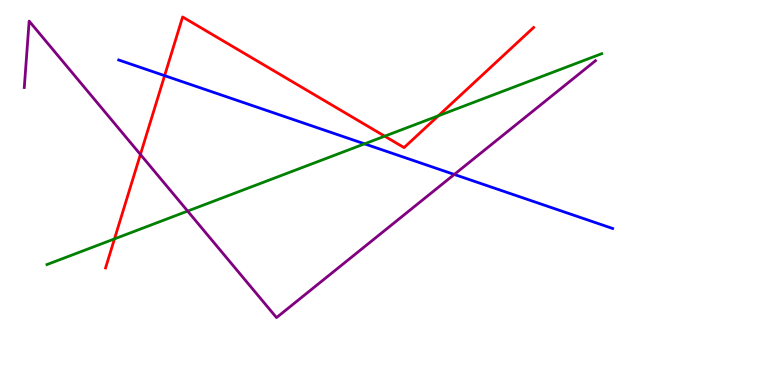[{'lines': ['blue', 'red'], 'intersections': [{'x': 2.12, 'y': 8.04}]}, {'lines': ['green', 'red'], 'intersections': [{'x': 1.48, 'y': 3.79}, {'x': 4.96, 'y': 6.46}, {'x': 5.66, 'y': 6.99}]}, {'lines': ['purple', 'red'], 'intersections': [{'x': 1.81, 'y': 5.99}]}, {'lines': ['blue', 'green'], 'intersections': [{'x': 4.7, 'y': 6.26}]}, {'lines': ['blue', 'purple'], 'intersections': [{'x': 5.86, 'y': 5.47}]}, {'lines': ['green', 'purple'], 'intersections': [{'x': 2.42, 'y': 4.52}]}]